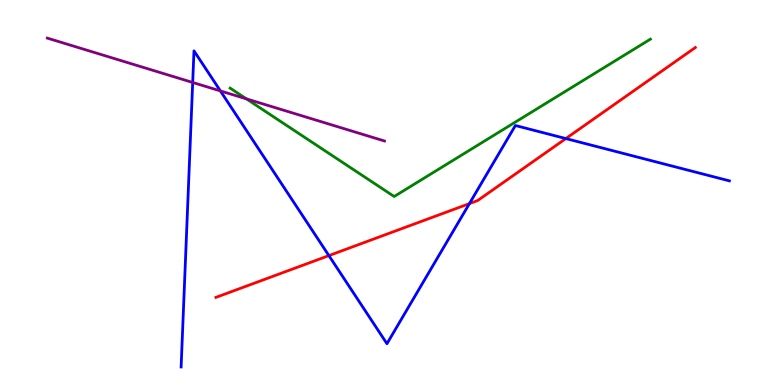[{'lines': ['blue', 'red'], 'intersections': [{'x': 4.24, 'y': 3.36}, {'x': 6.06, 'y': 4.71}, {'x': 7.3, 'y': 6.4}]}, {'lines': ['green', 'red'], 'intersections': []}, {'lines': ['purple', 'red'], 'intersections': []}, {'lines': ['blue', 'green'], 'intersections': []}, {'lines': ['blue', 'purple'], 'intersections': [{'x': 2.49, 'y': 7.86}, {'x': 2.84, 'y': 7.64}]}, {'lines': ['green', 'purple'], 'intersections': [{'x': 3.18, 'y': 7.43}]}]